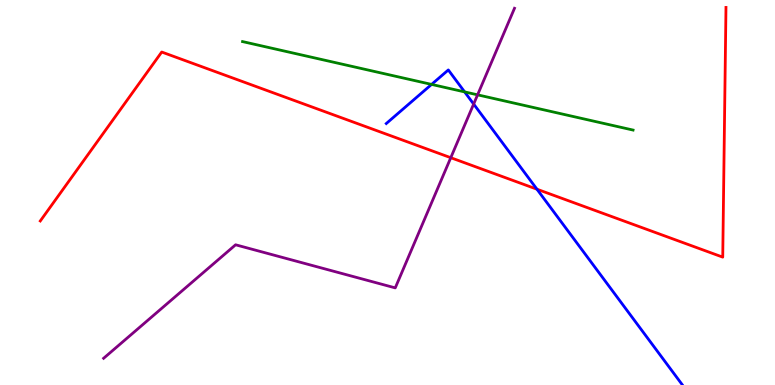[{'lines': ['blue', 'red'], 'intersections': [{'x': 6.93, 'y': 5.09}]}, {'lines': ['green', 'red'], 'intersections': []}, {'lines': ['purple', 'red'], 'intersections': [{'x': 5.82, 'y': 5.9}]}, {'lines': ['blue', 'green'], 'intersections': [{'x': 5.57, 'y': 7.81}, {'x': 6.0, 'y': 7.61}]}, {'lines': ['blue', 'purple'], 'intersections': [{'x': 6.11, 'y': 7.3}]}, {'lines': ['green', 'purple'], 'intersections': [{'x': 6.16, 'y': 7.54}]}]